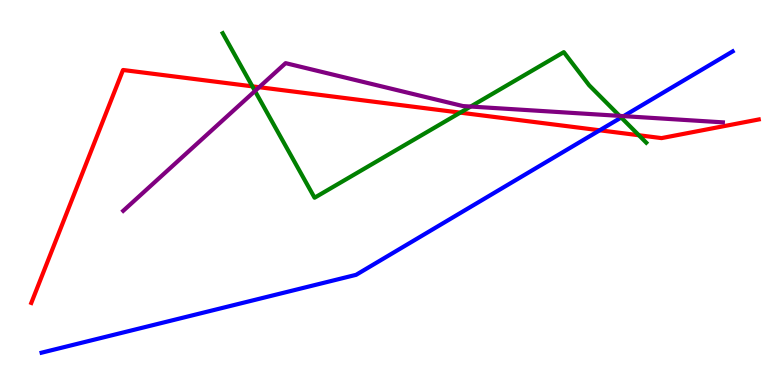[{'lines': ['blue', 'red'], 'intersections': [{'x': 7.74, 'y': 6.62}]}, {'lines': ['green', 'red'], 'intersections': [{'x': 3.26, 'y': 7.76}, {'x': 5.94, 'y': 7.07}, {'x': 8.24, 'y': 6.49}]}, {'lines': ['purple', 'red'], 'intersections': [{'x': 3.34, 'y': 7.73}]}, {'lines': ['blue', 'green'], 'intersections': [{'x': 8.02, 'y': 6.95}]}, {'lines': ['blue', 'purple'], 'intersections': [{'x': 8.05, 'y': 6.98}]}, {'lines': ['green', 'purple'], 'intersections': [{'x': 3.29, 'y': 7.64}, {'x': 6.07, 'y': 7.23}, {'x': 7.99, 'y': 6.99}]}]